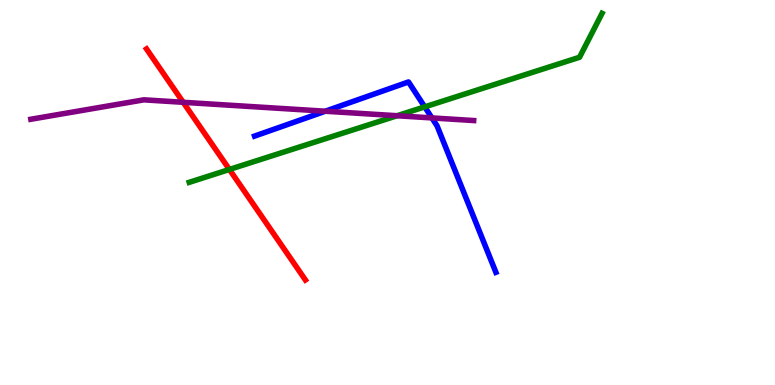[{'lines': ['blue', 'red'], 'intersections': []}, {'lines': ['green', 'red'], 'intersections': [{'x': 2.96, 'y': 5.6}]}, {'lines': ['purple', 'red'], 'intersections': [{'x': 2.36, 'y': 7.34}]}, {'lines': ['blue', 'green'], 'intersections': [{'x': 5.48, 'y': 7.22}]}, {'lines': ['blue', 'purple'], 'intersections': [{'x': 4.2, 'y': 7.11}, {'x': 5.57, 'y': 6.94}]}, {'lines': ['green', 'purple'], 'intersections': [{'x': 5.12, 'y': 6.99}]}]